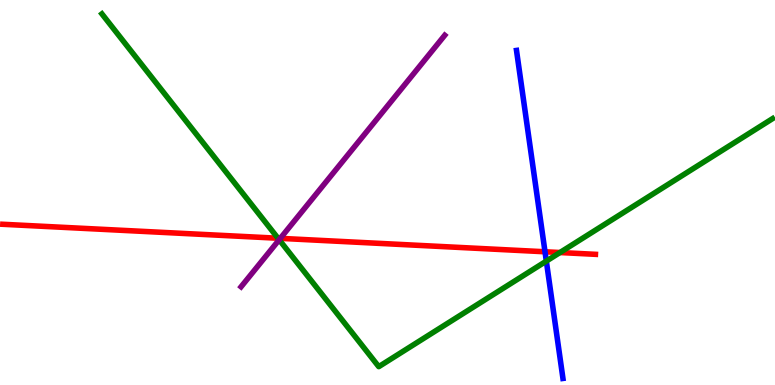[{'lines': ['blue', 'red'], 'intersections': [{'x': 7.03, 'y': 3.46}]}, {'lines': ['green', 'red'], 'intersections': [{'x': 3.59, 'y': 3.81}, {'x': 7.23, 'y': 3.44}]}, {'lines': ['purple', 'red'], 'intersections': [{'x': 3.62, 'y': 3.81}]}, {'lines': ['blue', 'green'], 'intersections': [{'x': 7.05, 'y': 3.22}]}, {'lines': ['blue', 'purple'], 'intersections': []}, {'lines': ['green', 'purple'], 'intersections': [{'x': 3.6, 'y': 3.77}]}]